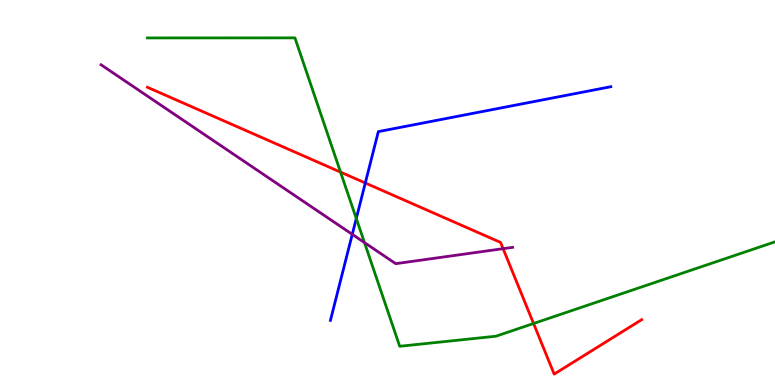[{'lines': ['blue', 'red'], 'intersections': [{'x': 4.71, 'y': 5.25}]}, {'lines': ['green', 'red'], 'intersections': [{'x': 4.39, 'y': 5.53}, {'x': 6.88, 'y': 1.6}]}, {'lines': ['purple', 'red'], 'intersections': [{'x': 6.49, 'y': 3.54}]}, {'lines': ['blue', 'green'], 'intersections': [{'x': 4.6, 'y': 4.33}]}, {'lines': ['blue', 'purple'], 'intersections': [{'x': 4.55, 'y': 3.91}]}, {'lines': ['green', 'purple'], 'intersections': [{'x': 4.7, 'y': 3.7}]}]